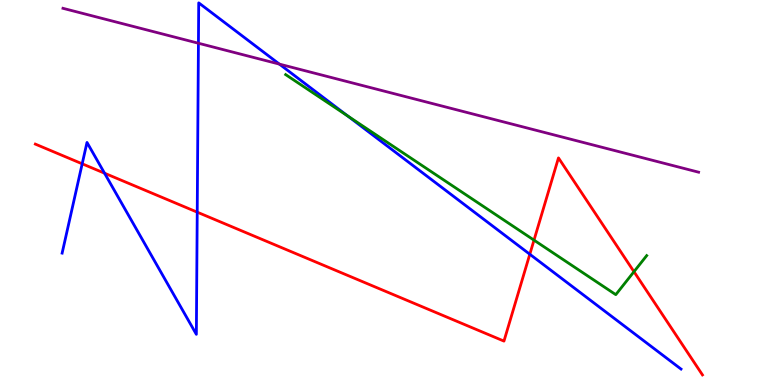[{'lines': ['blue', 'red'], 'intersections': [{'x': 1.06, 'y': 5.75}, {'x': 1.35, 'y': 5.5}, {'x': 2.54, 'y': 4.49}, {'x': 6.84, 'y': 3.4}]}, {'lines': ['green', 'red'], 'intersections': [{'x': 6.89, 'y': 3.76}, {'x': 8.18, 'y': 2.94}]}, {'lines': ['purple', 'red'], 'intersections': []}, {'lines': ['blue', 'green'], 'intersections': [{'x': 4.49, 'y': 6.99}]}, {'lines': ['blue', 'purple'], 'intersections': [{'x': 2.56, 'y': 8.88}, {'x': 3.61, 'y': 8.33}]}, {'lines': ['green', 'purple'], 'intersections': []}]